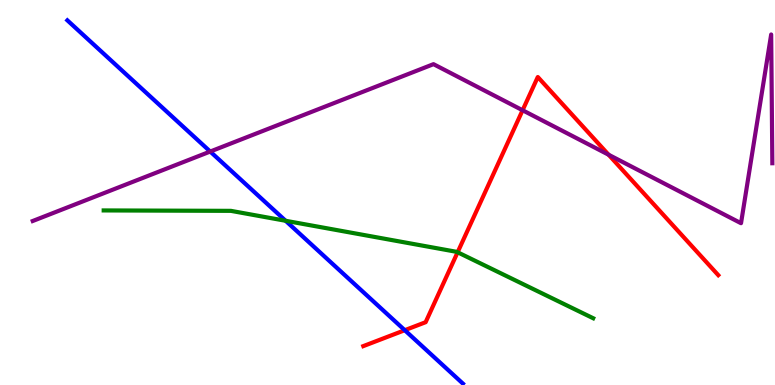[{'lines': ['blue', 'red'], 'intersections': [{'x': 5.22, 'y': 1.42}]}, {'lines': ['green', 'red'], 'intersections': [{'x': 5.9, 'y': 3.45}]}, {'lines': ['purple', 'red'], 'intersections': [{'x': 6.74, 'y': 7.14}, {'x': 7.85, 'y': 5.98}]}, {'lines': ['blue', 'green'], 'intersections': [{'x': 3.69, 'y': 4.27}]}, {'lines': ['blue', 'purple'], 'intersections': [{'x': 2.71, 'y': 6.06}]}, {'lines': ['green', 'purple'], 'intersections': []}]